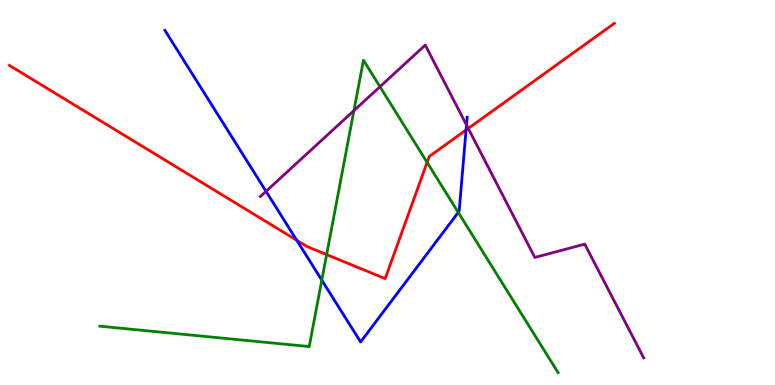[{'lines': ['blue', 'red'], 'intersections': [{'x': 3.83, 'y': 3.76}, {'x': 6.01, 'y': 6.62}]}, {'lines': ['green', 'red'], 'intersections': [{'x': 4.21, 'y': 3.39}, {'x': 5.51, 'y': 5.78}]}, {'lines': ['purple', 'red'], 'intersections': [{'x': 6.04, 'y': 6.66}]}, {'lines': ['blue', 'green'], 'intersections': [{'x': 4.15, 'y': 2.72}, {'x': 5.91, 'y': 4.48}]}, {'lines': ['blue', 'purple'], 'intersections': [{'x': 3.43, 'y': 5.03}, {'x': 6.02, 'y': 6.75}]}, {'lines': ['green', 'purple'], 'intersections': [{'x': 4.57, 'y': 7.13}, {'x': 4.9, 'y': 7.75}]}]